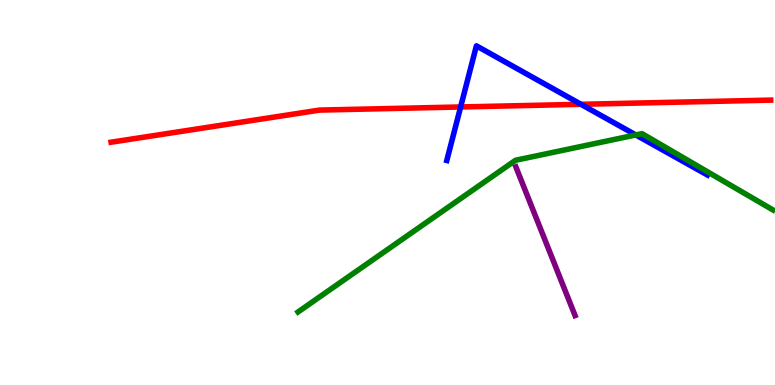[{'lines': ['blue', 'red'], 'intersections': [{'x': 5.94, 'y': 7.22}, {'x': 7.5, 'y': 7.29}]}, {'lines': ['green', 'red'], 'intersections': []}, {'lines': ['purple', 'red'], 'intersections': []}, {'lines': ['blue', 'green'], 'intersections': [{'x': 8.2, 'y': 6.5}]}, {'lines': ['blue', 'purple'], 'intersections': []}, {'lines': ['green', 'purple'], 'intersections': []}]